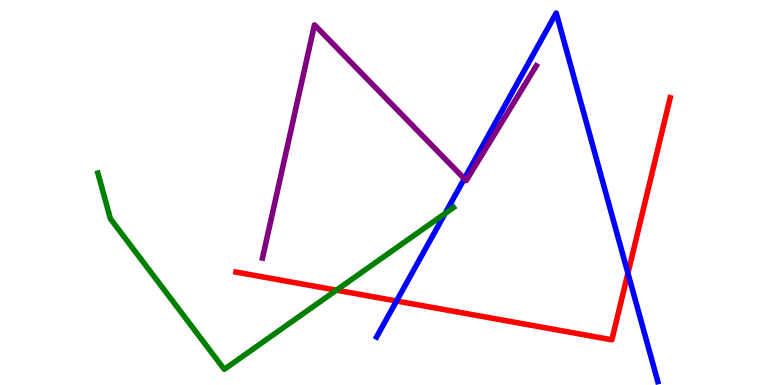[{'lines': ['blue', 'red'], 'intersections': [{'x': 5.12, 'y': 2.18}, {'x': 8.1, 'y': 2.9}]}, {'lines': ['green', 'red'], 'intersections': [{'x': 4.34, 'y': 2.46}]}, {'lines': ['purple', 'red'], 'intersections': []}, {'lines': ['blue', 'green'], 'intersections': [{'x': 5.74, 'y': 4.45}]}, {'lines': ['blue', 'purple'], 'intersections': [{'x': 5.99, 'y': 5.36}]}, {'lines': ['green', 'purple'], 'intersections': []}]